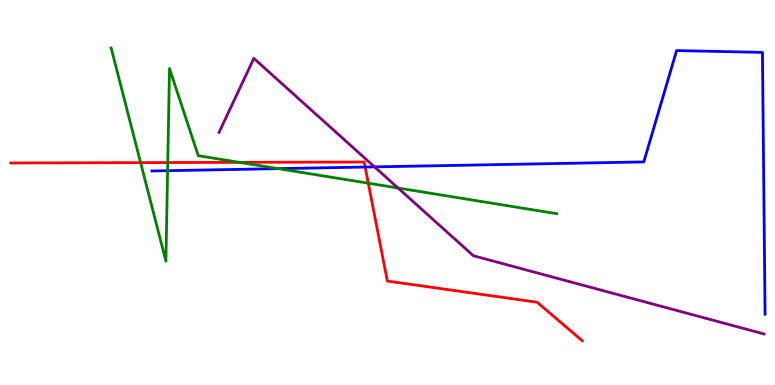[{'lines': ['blue', 'red'], 'intersections': [{'x': 4.71, 'y': 5.66}]}, {'lines': ['green', 'red'], 'intersections': [{'x': 1.81, 'y': 5.78}, {'x': 2.16, 'y': 5.78}, {'x': 3.09, 'y': 5.78}, {'x': 4.75, 'y': 5.24}]}, {'lines': ['purple', 'red'], 'intersections': []}, {'lines': ['blue', 'green'], 'intersections': [{'x': 2.16, 'y': 5.57}, {'x': 3.59, 'y': 5.62}]}, {'lines': ['blue', 'purple'], 'intersections': [{'x': 4.83, 'y': 5.67}]}, {'lines': ['green', 'purple'], 'intersections': [{'x': 5.14, 'y': 5.12}]}]